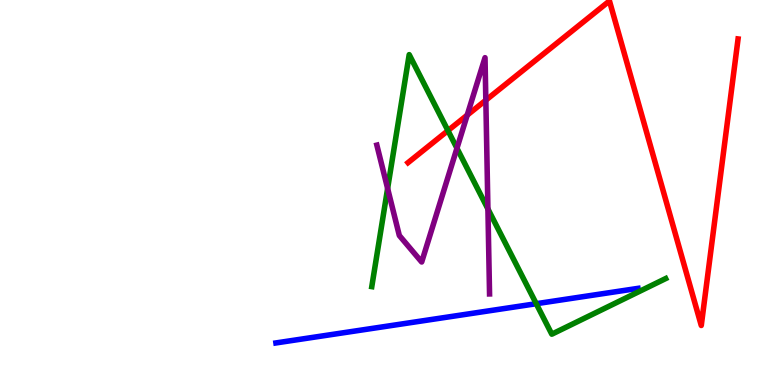[{'lines': ['blue', 'red'], 'intersections': []}, {'lines': ['green', 'red'], 'intersections': [{'x': 5.78, 'y': 6.61}]}, {'lines': ['purple', 'red'], 'intersections': [{'x': 6.03, 'y': 7.01}, {'x': 6.27, 'y': 7.4}]}, {'lines': ['blue', 'green'], 'intersections': [{'x': 6.92, 'y': 2.11}]}, {'lines': ['blue', 'purple'], 'intersections': []}, {'lines': ['green', 'purple'], 'intersections': [{'x': 5.0, 'y': 5.11}, {'x': 5.9, 'y': 6.15}, {'x': 6.3, 'y': 4.57}]}]